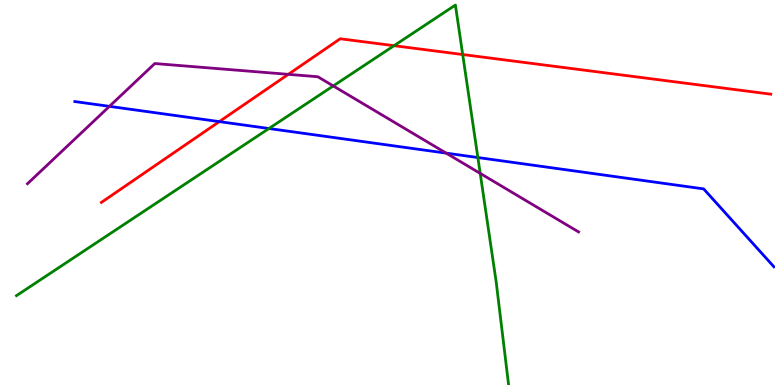[{'lines': ['blue', 'red'], 'intersections': [{'x': 2.83, 'y': 6.84}]}, {'lines': ['green', 'red'], 'intersections': [{'x': 5.08, 'y': 8.81}, {'x': 5.97, 'y': 8.58}]}, {'lines': ['purple', 'red'], 'intersections': [{'x': 3.72, 'y': 8.07}]}, {'lines': ['blue', 'green'], 'intersections': [{'x': 3.47, 'y': 6.66}, {'x': 6.17, 'y': 5.91}]}, {'lines': ['blue', 'purple'], 'intersections': [{'x': 1.41, 'y': 7.24}, {'x': 5.76, 'y': 6.02}]}, {'lines': ['green', 'purple'], 'intersections': [{'x': 4.3, 'y': 7.77}, {'x': 6.2, 'y': 5.5}]}]